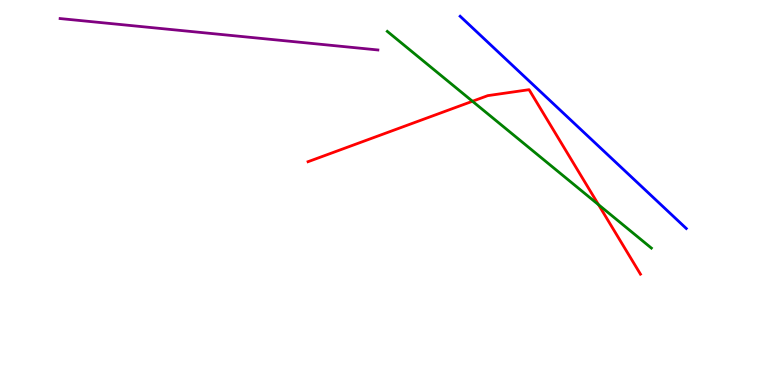[{'lines': ['blue', 'red'], 'intersections': []}, {'lines': ['green', 'red'], 'intersections': [{'x': 6.1, 'y': 7.37}, {'x': 7.72, 'y': 4.68}]}, {'lines': ['purple', 'red'], 'intersections': []}, {'lines': ['blue', 'green'], 'intersections': []}, {'lines': ['blue', 'purple'], 'intersections': []}, {'lines': ['green', 'purple'], 'intersections': []}]